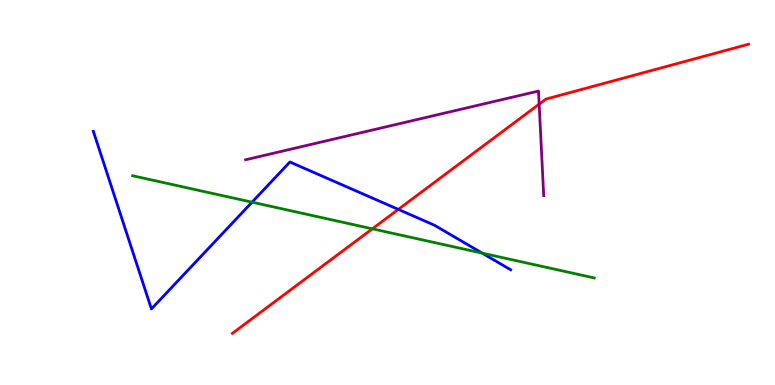[{'lines': ['blue', 'red'], 'intersections': [{'x': 5.14, 'y': 4.56}]}, {'lines': ['green', 'red'], 'intersections': [{'x': 4.8, 'y': 4.06}]}, {'lines': ['purple', 'red'], 'intersections': [{'x': 6.96, 'y': 7.29}]}, {'lines': ['blue', 'green'], 'intersections': [{'x': 3.25, 'y': 4.75}, {'x': 6.22, 'y': 3.43}]}, {'lines': ['blue', 'purple'], 'intersections': []}, {'lines': ['green', 'purple'], 'intersections': []}]